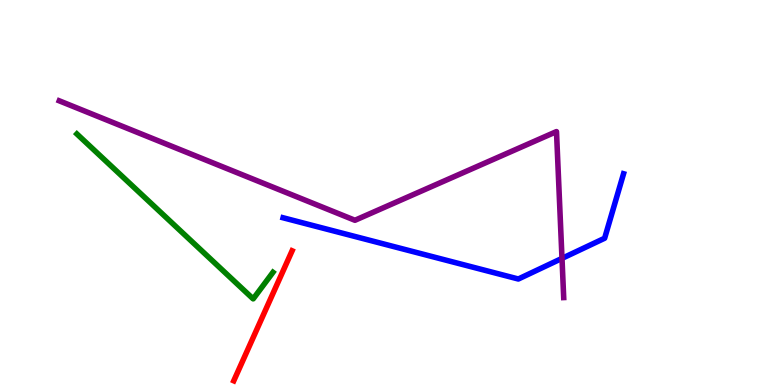[{'lines': ['blue', 'red'], 'intersections': []}, {'lines': ['green', 'red'], 'intersections': []}, {'lines': ['purple', 'red'], 'intersections': []}, {'lines': ['blue', 'green'], 'intersections': []}, {'lines': ['blue', 'purple'], 'intersections': [{'x': 7.25, 'y': 3.29}]}, {'lines': ['green', 'purple'], 'intersections': []}]